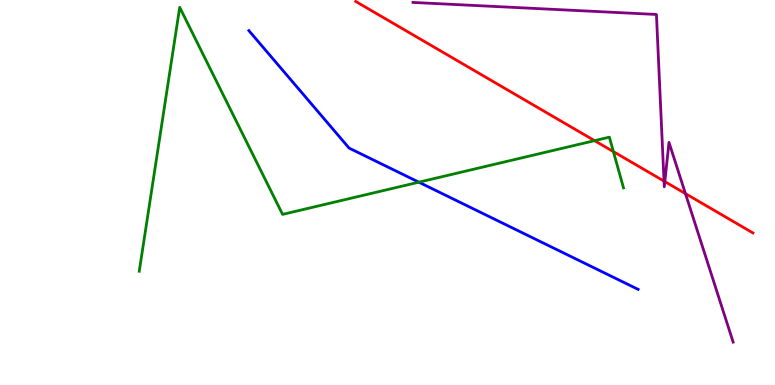[{'lines': ['blue', 'red'], 'intersections': []}, {'lines': ['green', 'red'], 'intersections': [{'x': 7.67, 'y': 6.35}, {'x': 7.91, 'y': 6.06}]}, {'lines': ['purple', 'red'], 'intersections': [{'x': 8.57, 'y': 5.3}, {'x': 8.58, 'y': 5.28}, {'x': 8.84, 'y': 4.97}]}, {'lines': ['blue', 'green'], 'intersections': [{'x': 5.4, 'y': 5.27}]}, {'lines': ['blue', 'purple'], 'intersections': []}, {'lines': ['green', 'purple'], 'intersections': []}]